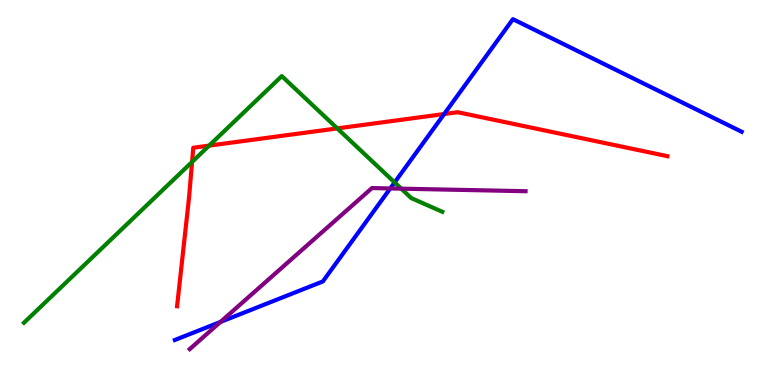[{'lines': ['blue', 'red'], 'intersections': [{'x': 5.73, 'y': 7.04}]}, {'lines': ['green', 'red'], 'intersections': [{'x': 2.48, 'y': 5.79}, {'x': 2.7, 'y': 6.22}, {'x': 4.35, 'y': 6.67}]}, {'lines': ['purple', 'red'], 'intersections': []}, {'lines': ['blue', 'green'], 'intersections': [{'x': 5.09, 'y': 5.26}]}, {'lines': ['blue', 'purple'], 'intersections': [{'x': 2.84, 'y': 1.64}, {'x': 5.04, 'y': 5.11}]}, {'lines': ['green', 'purple'], 'intersections': [{'x': 5.18, 'y': 5.1}]}]